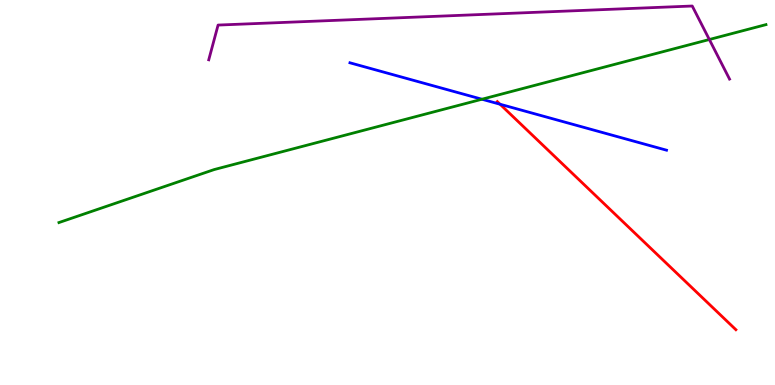[{'lines': ['blue', 'red'], 'intersections': [{'x': 6.45, 'y': 7.29}]}, {'lines': ['green', 'red'], 'intersections': []}, {'lines': ['purple', 'red'], 'intersections': []}, {'lines': ['blue', 'green'], 'intersections': [{'x': 6.22, 'y': 7.42}]}, {'lines': ['blue', 'purple'], 'intersections': []}, {'lines': ['green', 'purple'], 'intersections': [{'x': 9.15, 'y': 8.97}]}]